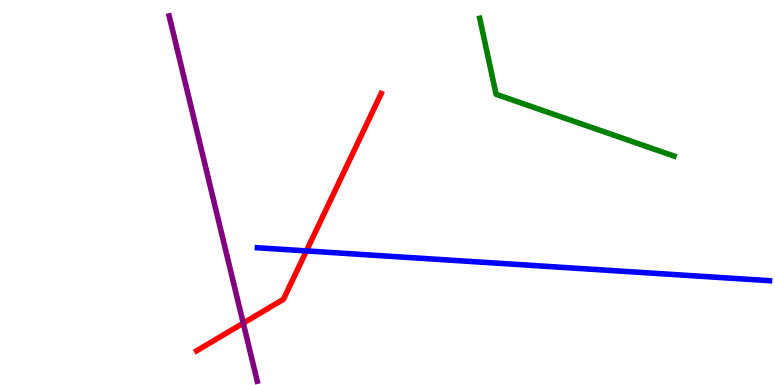[{'lines': ['blue', 'red'], 'intersections': [{'x': 3.95, 'y': 3.48}]}, {'lines': ['green', 'red'], 'intersections': []}, {'lines': ['purple', 'red'], 'intersections': [{'x': 3.14, 'y': 1.61}]}, {'lines': ['blue', 'green'], 'intersections': []}, {'lines': ['blue', 'purple'], 'intersections': []}, {'lines': ['green', 'purple'], 'intersections': []}]